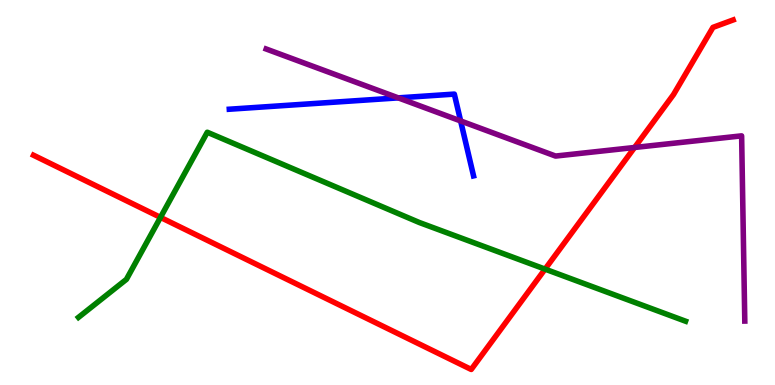[{'lines': ['blue', 'red'], 'intersections': []}, {'lines': ['green', 'red'], 'intersections': [{'x': 2.07, 'y': 4.35}, {'x': 7.03, 'y': 3.01}]}, {'lines': ['purple', 'red'], 'intersections': [{'x': 8.19, 'y': 6.17}]}, {'lines': ['blue', 'green'], 'intersections': []}, {'lines': ['blue', 'purple'], 'intersections': [{'x': 5.14, 'y': 7.46}, {'x': 5.94, 'y': 6.86}]}, {'lines': ['green', 'purple'], 'intersections': []}]